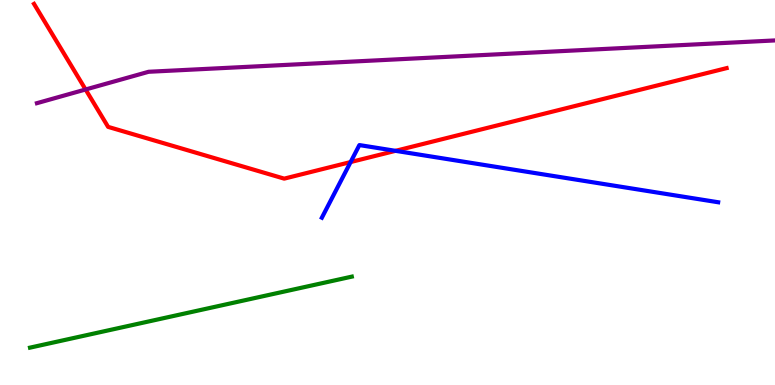[{'lines': ['blue', 'red'], 'intersections': [{'x': 4.52, 'y': 5.79}, {'x': 5.1, 'y': 6.08}]}, {'lines': ['green', 'red'], 'intersections': []}, {'lines': ['purple', 'red'], 'intersections': [{'x': 1.1, 'y': 7.68}]}, {'lines': ['blue', 'green'], 'intersections': []}, {'lines': ['blue', 'purple'], 'intersections': []}, {'lines': ['green', 'purple'], 'intersections': []}]